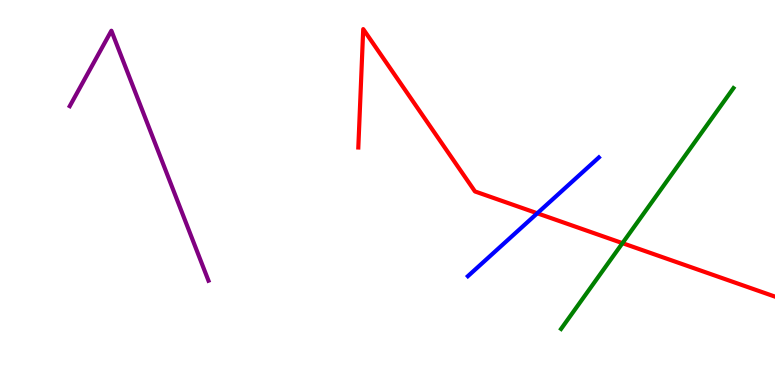[{'lines': ['blue', 'red'], 'intersections': [{'x': 6.93, 'y': 4.46}]}, {'lines': ['green', 'red'], 'intersections': [{'x': 8.03, 'y': 3.68}]}, {'lines': ['purple', 'red'], 'intersections': []}, {'lines': ['blue', 'green'], 'intersections': []}, {'lines': ['blue', 'purple'], 'intersections': []}, {'lines': ['green', 'purple'], 'intersections': []}]